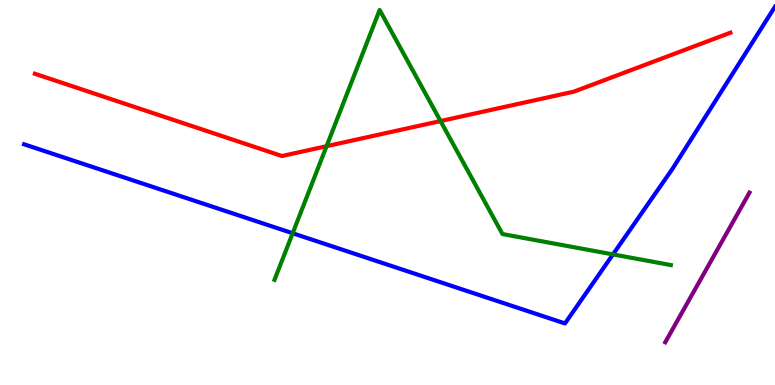[{'lines': ['blue', 'red'], 'intersections': []}, {'lines': ['green', 'red'], 'intersections': [{'x': 4.21, 'y': 6.2}, {'x': 5.68, 'y': 6.86}]}, {'lines': ['purple', 'red'], 'intersections': []}, {'lines': ['blue', 'green'], 'intersections': [{'x': 3.78, 'y': 3.94}, {'x': 7.91, 'y': 3.39}]}, {'lines': ['blue', 'purple'], 'intersections': []}, {'lines': ['green', 'purple'], 'intersections': []}]